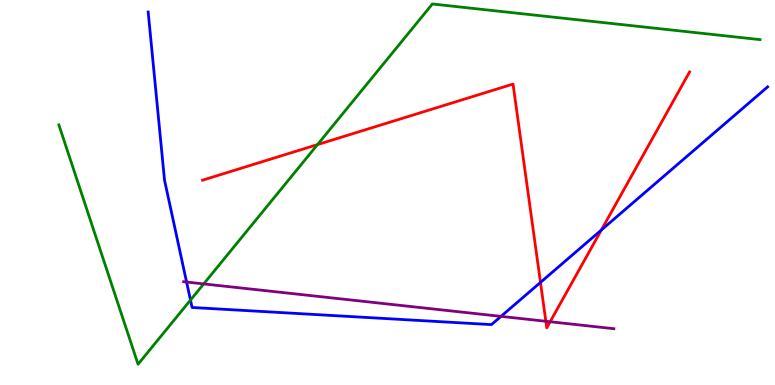[{'lines': ['blue', 'red'], 'intersections': [{'x': 6.97, 'y': 2.66}, {'x': 7.76, 'y': 4.03}]}, {'lines': ['green', 'red'], 'intersections': [{'x': 4.1, 'y': 6.24}]}, {'lines': ['purple', 'red'], 'intersections': [{'x': 7.04, 'y': 1.66}, {'x': 7.1, 'y': 1.64}]}, {'lines': ['blue', 'green'], 'intersections': [{'x': 2.46, 'y': 2.21}]}, {'lines': ['blue', 'purple'], 'intersections': [{'x': 2.41, 'y': 2.67}, {'x': 6.46, 'y': 1.78}]}, {'lines': ['green', 'purple'], 'intersections': [{'x': 2.63, 'y': 2.63}]}]